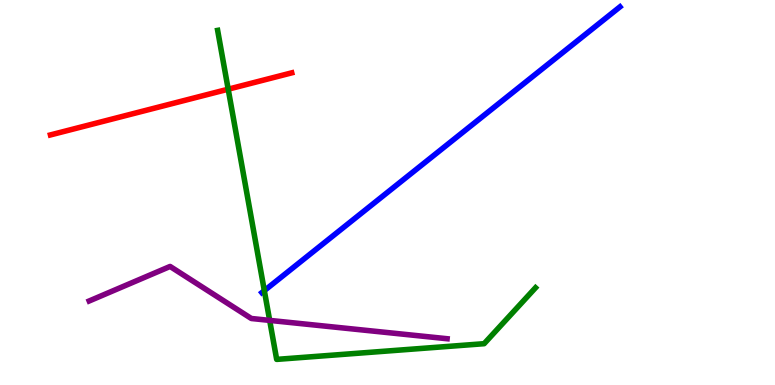[{'lines': ['blue', 'red'], 'intersections': []}, {'lines': ['green', 'red'], 'intersections': [{'x': 2.94, 'y': 7.68}]}, {'lines': ['purple', 'red'], 'intersections': []}, {'lines': ['blue', 'green'], 'intersections': [{'x': 3.41, 'y': 2.45}]}, {'lines': ['blue', 'purple'], 'intersections': []}, {'lines': ['green', 'purple'], 'intersections': [{'x': 3.48, 'y': 1.68}]}]